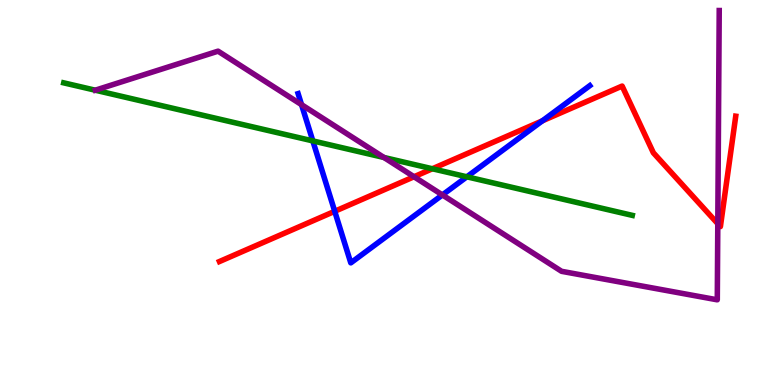[{'lines': ['blue', 'red'], 'intersections': [{'x': 4.32, 'y': 4.51}, {'x': 7.0, 'y': 6.86}]}, {'lines': ['green', 'red'], 'intersections': [{'x': 5.58, 'y': 5.62}]}, {'lines': ['purple', 'red'], 'intersections': [{'x': 5.34, 'y': 5.41}, {'x': 9.26, 'y': 4.19}]}, {'lines': ['blue', 'green'], 'intersections': [{'x': 4.04, 'y': 6.34}, {'x': 6.02, 'y': 5.41}]}, {'lines': ['blue', 'purple'], 'intersections': [{'x': 3.89, 'y': 7.28}, {'x': 5.71, 'y': 4.94}]}, {'lines': ['green', 'purple'], 'intersections': [{'x': 4.95, 'y': 5.91}]}]